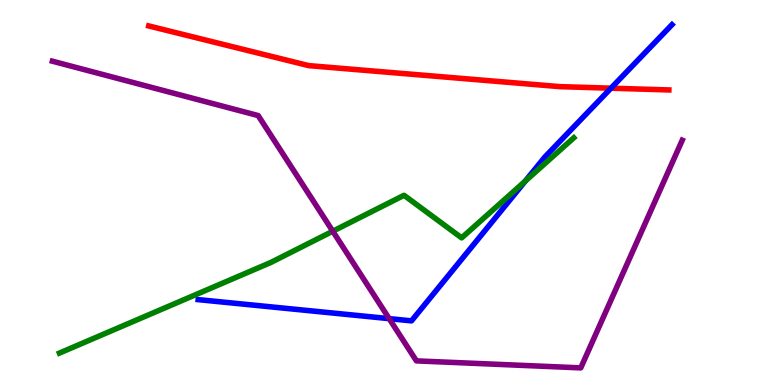[{'lines': ['blue', 'red'], 'intersections': [{'x': 7.88, 'y': 7.71}]}, {'lines': ['green', 'red'], 'intersections': []}, {'lines': ['purple', 'red'], 'intersections': []}, {'lines': ['blue', 'green'], 'intersections': [{'x': 6.78, 'y': 5.3}]}, {'lines': ['blue', 'purple'], 'intersections': [{'x': 5.02, 'y': 1.72}]}, {'lines': ['green', 'purple'], 'intersections': [{'x': 4.29, 'y': 3.99}]}]